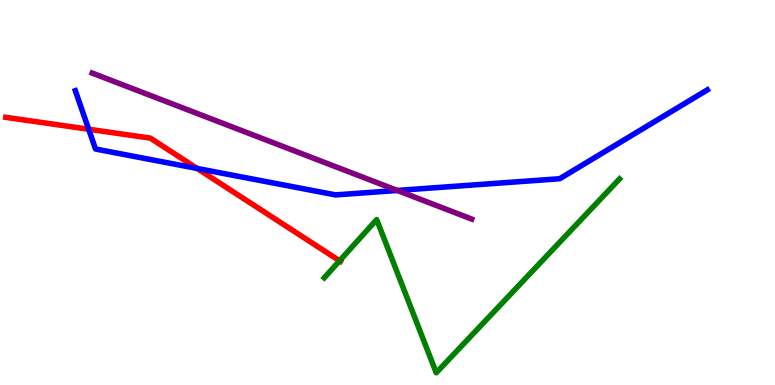[{'lines': ['blue', 'red'], 'intersections': [{'x': 1.14, 'y': 6.64}, {'x': 2.54, 'y': 5.62}]}, {'lines': ['green', 'red'], 'intersections': [{'x': 4.38, 'y': 3.23}]}, {'lines': ['purple', 'red'], 'intersections': []}, {'lines': ['blue', 'green'], 'intersections': []}, {'lines': ['blue', 'purple'], 'intersections': [{'x': 5.13, 'y': 5.05}]}, {'lines': ['green', 'purple'], 'intersections': []}]